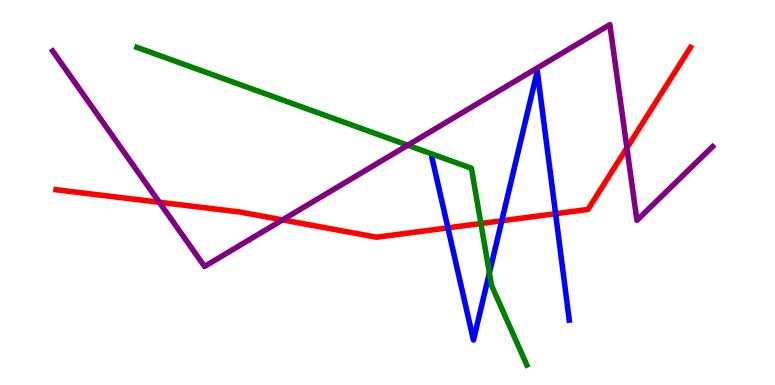[{'lines': ['blue', 'red'], 'intersections': [{'x': 5.78, 'y': 4.08}, {'x': 6.47, 'y': 4.27}, {'x': 7.17, 'y': 4.45}]}, {'lines': ['green', 'red'], 'intersections': [{'x': 6.21, 'y': 4.19}]}, {'lines': ['purple', 'red'], 'intersections': [{'x': 2.06, 'y': 4.75}, {'x': 3.65, 'y': 4.29}, {'x': 8.09, 'y': 6.16}]}, {'lines': ['blue', 'green'], 'intersections': [{'x': 6.31, 'y': 2.91}]}, {'lines': ['blue', 'purple'], 'intersections': []}, {'lines': ['green', 'purple'], 'intersections': [{'x': 5.26, 'y': 6.23}]}]